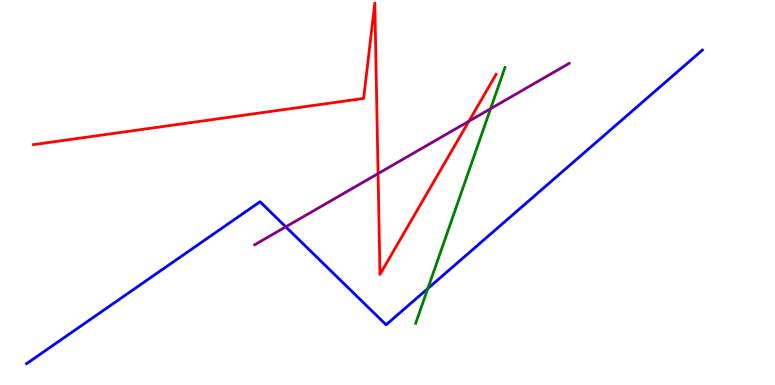[{'lines': ['blue', 'red'], 'intersections': []}, {'lines': ['green', 'red'], 'intersections': []}, {'lines': ['purple', 'red'], 'intersections': [{'x': 4.88, 'y': 5.49}, {'x': 6.05, 'y': 6.85}]}, {'lines': ['blue', 'green'], 'intersections': [{'x': 5.52, 'y': 2.5}]}, {'lines': ['blue', 'purple'], 'intersections': [{'x': 3.69, 'y': 4.11}]}, {'lines': ['green', 'purple'], 'intersections': [{'x': 6.33, 'y': 7.18}]}]